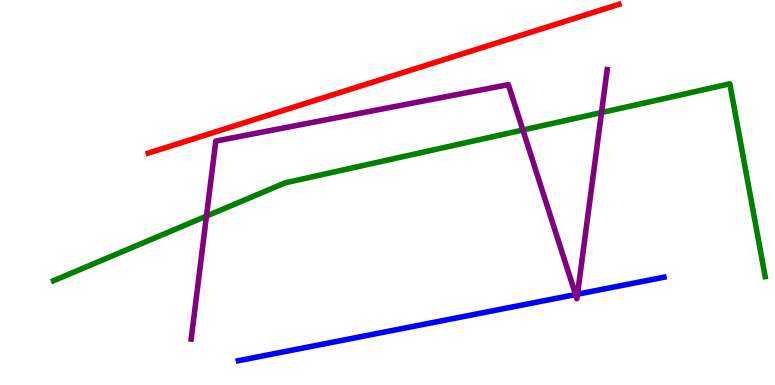[{'lines': ['blue', 'red'], 'intersections': []}, {'lines': ['green', 'red'], 'intersections': []}, {'lines': ['purple', 'red'], 'intersections': []}, {'lines': ['blue', 'green'], 'intersections': []}, {'lines': ['blue', 'purple'], 'intersections': [{'x': 7.43, 'y': 2.35}, {'x': 7.45, 'y': 2.36}]}, {'lines': ['green', 'purple'], 'intersections': [{'x': 2.66, 'y': 4.39}, {'x': 6.75, 'y': 6.62}, {'x': 7.76, 'y': 7.08}]}]